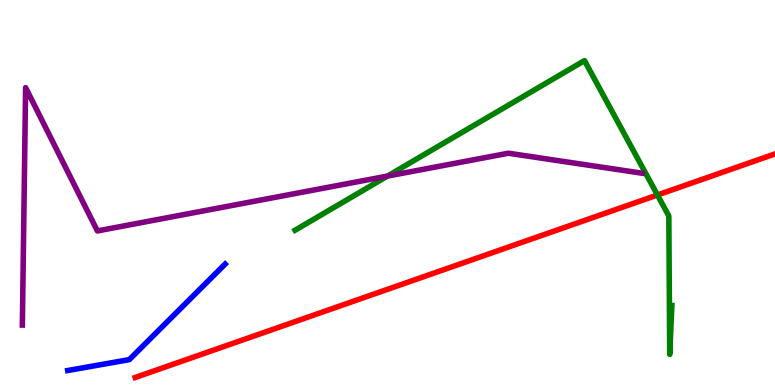[{'lines': ['blue', 'red'], 'intersections': []}, {'lines': ['green', 'red'], 'intersections': [{'x': 8.48, 'y': 4.94}]}, {'lines': ['purple', 'red'], 'intersections': []}, {'lines': ['blue', 'green'], 'intersections': []}, {'lines': ['blue', 'purple'], 'intersections': []}, {'lines': ['green', 'purple'], 'intersections': [{'x': 5.0, 'y': 5.43}]}]